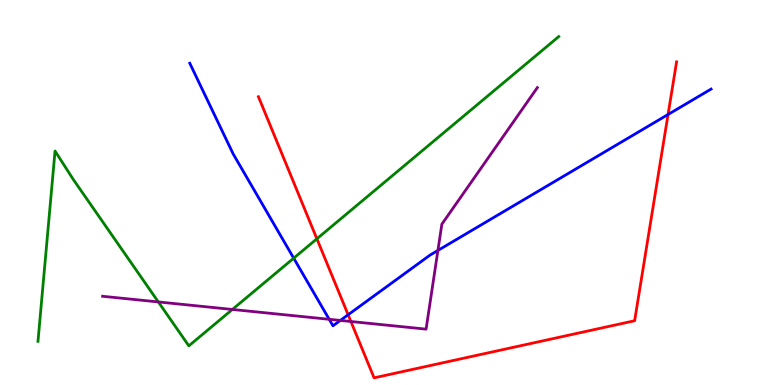[{'lines': ['blue', 'red'], 'intersections': [{'x': 4.49, 'y': 1.82}, {'x': 8.62, 'y': 7.03}]}, {'lines': ['green', 'red'], 'intersections': [{'x': 4.09, 'y': 3.8}]}, {'lines': ['purple', 'red'], 'intersections': [{'x': 4.53, 'y': 1.65}]}, {'lines': ['blue', 'green'], 'intersections': [{'x': 3.79, 'y': 3.29}]}, {'lines': ['blue', 'purple'], 'intersections': [{'x': 4.25, 'y': 1.71}, {'x': 4.39, 'y': 1.68}, {'x': 5.65, 'y': 3.49}]}, {'lines': ['green', 'purple'], 'intersections': [{'x': 2.04, 'y': 2.16}, {'x': 3.0, 'y': 1.96}]}]